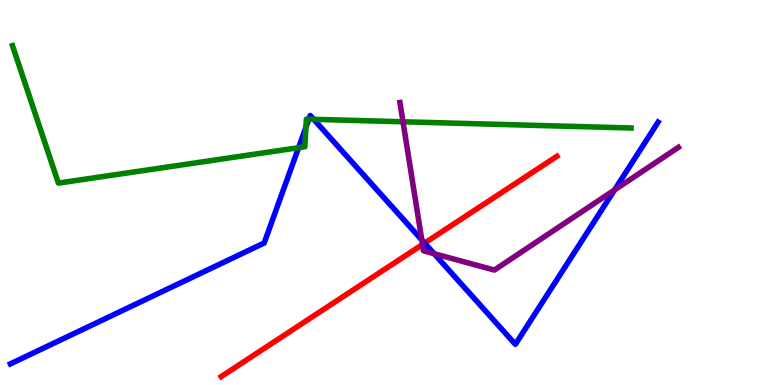[{'lines': ['blue', 'red'], 'intersections': [{'x': 5.48, 'y': 3.69}]}, {'lines': ['green', 'red'], 'intersections': []}, {'lines': ['purple', 'red'], 'intersections': [{'x': 5.45, 'y': 3.65}]}, {'lines': ['blue', 'green'], 'intersections': [{'x': 3.85, 'y': 6.16}, {'x': 3.95, 'y': 6.69}, {'x': 3.99, 'y': 6.9}, {'x': 4.05, 'y': 6.9}]}, {'lines': ['blue', 'purple'], 'intersections': [{'x': 5.44, 'y': 3.77}, {'x': 5.6, 'y': 3.41}, {'x': 7.93, 'y': 5.07}]}, {'lines': ['green', 'purple'], 'intersections': [{'x': 5.2, 'y': 6.84}]}]